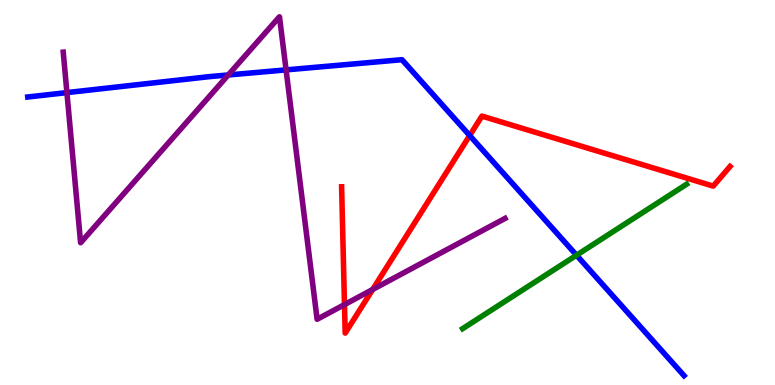[{'lines': ['blue', 'red'], 'intersections': [{'x': 6.06, 'y': 6.48}]}, {'lines': ['green', 'red'], 'intersections': []}, {'lines': ['purple', 'red'], 'intersections': [{'x': 4.44, 'y': 2.09}, {'x': 4.81, 'y': 2.48}]}, {'lines': ['blue', 'green'], 'intersections': [{'x': 7.44, 'y': 3.37}]}, {'lines': ['blue', 'purple'], 'intersections': [{'x': 0.863, 'y': 7.59}, {'x': 2.95, 'y': 8.05}, {'x': 3.69, 'y': 8.18}]}, {'lines': ['green', 'purple'], 'intersections': []}]